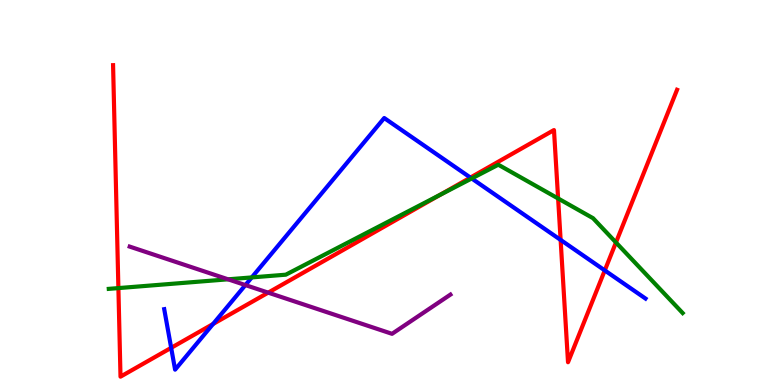[{'lines': ['blue', 'red'], 'intersections': [{'x': 2.21, 'y': 0.965}, {'x': 2.75, 'y': 1.58}, {'x': 6.07, 'y': 5.39}, {'x': 7.23, 'y': 3.77}, {'x': 7.8, 'y': 2.98}]}, {'lines': ['green', 'red'], 'intersections': [{'x': 1.53, 'y': 2.52}, {'x': 5.68, 'y': 4.94}, {'x': 7.2, 'y': 4.84}, {'x': 7.95, 'y': 3.7}]}, {'lines': ['purple', 'red'], 'intersections': [{'x': 3.46, 'y': 2.4}]}, {'lines': ['blue', 'green'], 'intersections': [{'x': 3.25, 'y': 2.79}, {'x': 6.09, 'y': 5.36}]}, {'lines': ['blue', 'purple'], 'intersections': [{'x': 3.17, 'y': 2.6}]}, {'lines': ['green', 'purple'], 'intersections': [{'x': 2.94, 'y': 2.75}]}]